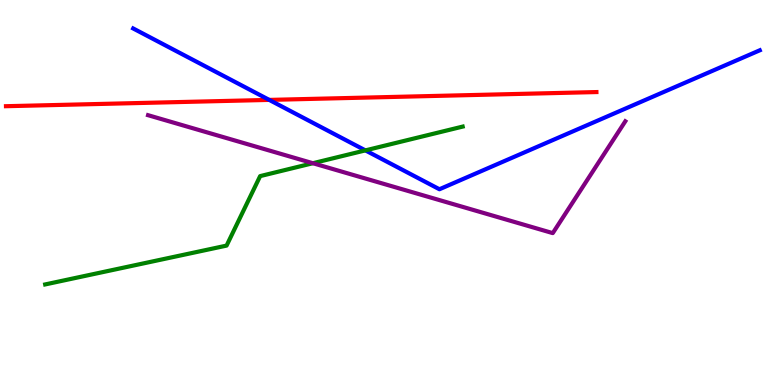[{'lines': ['blue', 'red'], 'intersections': [{'x': 3.47, 'y': 7.41}]}, {'lines': ['green', 'red'], 'intersections': []}, {'lines': ['purple', 'red'], 'intersections': []}, {'lines': ['blue', 'green'], 'intersections': [{'x': 4.71, 'y': 6.09}]}, {'lines': ['blue', 'purple'], 'intersections': []}, {'lines': ['green', 'purple'], 'intersections': [{'x': 4.04, 'y': 5.76}]}]